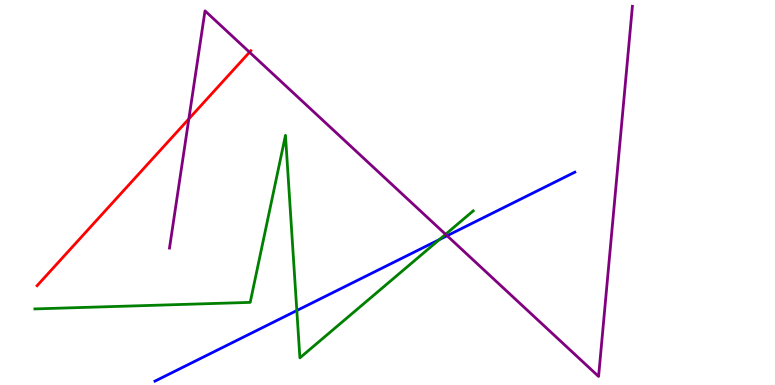[{'lines': ['blue', 'red'], 'intersections': []}, {'lines': ['green', 'red'], 'intersections': []}, {'lines': ['purple', 'red'], 'intersections': [{'x': 2.44, 'y': 6.91}, {'x': 3.22, 'y': 8.64}]}, {'lines': ['blue', 'green'], 'intersections': [{'x': 3.83, 'y': 1.93}, {'x': 5.67, 'y': 3.78}]}, {'lines': ['blue', 'purple'], 'intersections': [{'x': 5.77, 'y': 3.88}]}, {'lines': ['green', 'purple'], 'intersections': [{'x': 5.75, 'y': 3.91}]}]